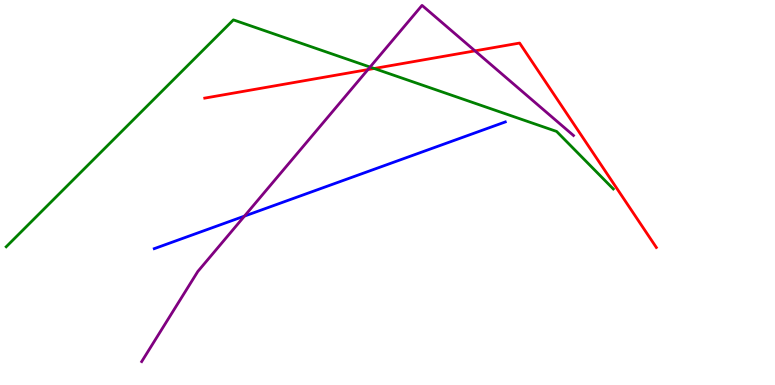[{'lines': ['blue', 'red'], 'intersections': []}, {'lines': ['green', 'red'], 'intersections': [{'x': 4.83, 'y': 8.22}]}, {'lines': ['purple', 'red'], 'intersections': [{'x': 4.75, 'y': 8.19}, {'x': 6.13, 'y': 8.68}]}, {'lines': ['blue', 'green'], 'intersections': []}, {'lines': ['blue', 'purple'], 'intersections': [{'x': 3.15, 'y': 4.39}]}, {'lines': ['green', 'purple'], 'intersections': [{'x': 4.77, 'y': 8.26}]}]